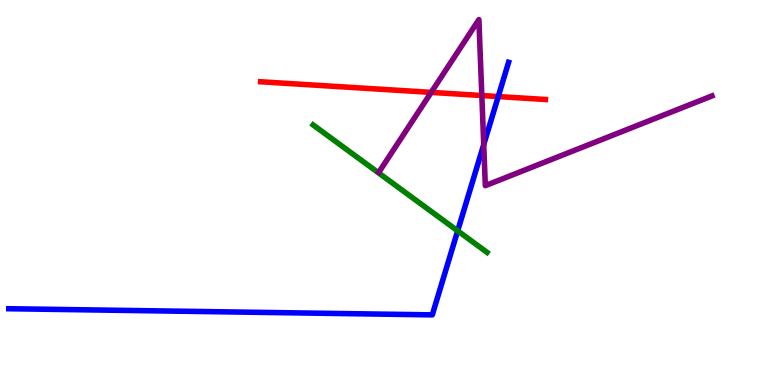[{'lines': ['blue', 'red'], 'intersections': [{'x': 6.43, 'y': 7.49}]}, {'lines': ['green', 'red'], 'intersections': []}, {'lines': ['purple', 'red'], 'intersections': [{'x': 5.56, 'y': 7.6}, {'x': 6.22, 'y': 7.52}]}, {'lines': ['blue', 'green'], 'intersections': [{'x': 5.91, 'y': 4.0}]}, {'lines': ['blue', 'purple'], 'intersections': [{'x': 6.24, 'y': 6.24}]}, {'lines': ['green', 'purple'], 'intersections': []}]